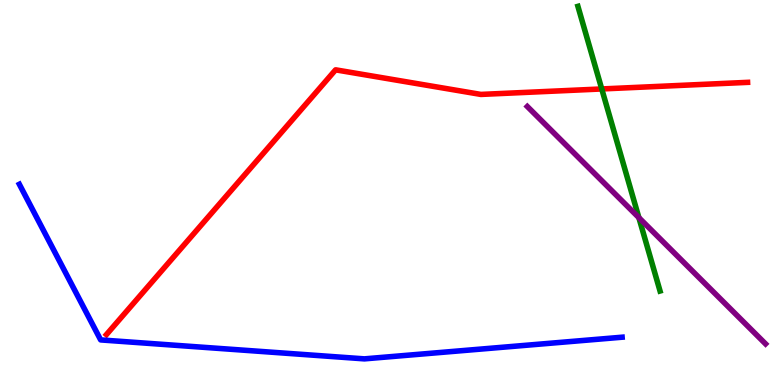[{'lines': ['blue', 'red'], 'intersections': []}, {'lines': ['green', 'red'], 'intersections': [{'x': 7.76, 'y': 7.69}]}, {'lines': ['purple', 'red'], 'intersections': []}, {'lines': ['blue', 'green'], 'intersections': []}, {'lines': ['blue', 'purple'], 'intersections': []}, {'lines': ['green', 'purple'], 'intersections': [{'x': 8.24, 'y': 4.35}]}]